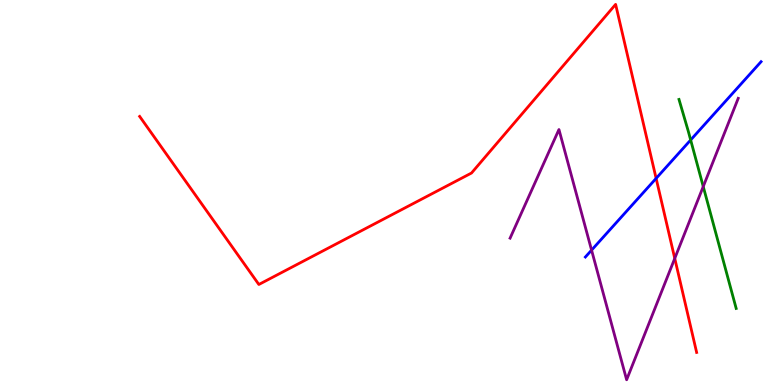[{'lines': ['blue', 'red'], 'intersections': [{'x': 8.47, 'y': 5.37}]}, {'lines': ['green', 'red'], 'intersections': []}, {'lines': ['purple', 'red'], 'intersections': [{'x': 8.71, 'y': 3.29}]}, {'lines': ['blue', 'green'], 'intersections': [{'x': 8.91, 'y': 6.36}]}, {'lines': ['blue', 'purple'], 'intersections': [{'x': 7.63, 'y': 3.5}]}, {'lines': ['green', 'purple'], 'intersections': [{'x': 9.07, 'y': 5.15}]}]